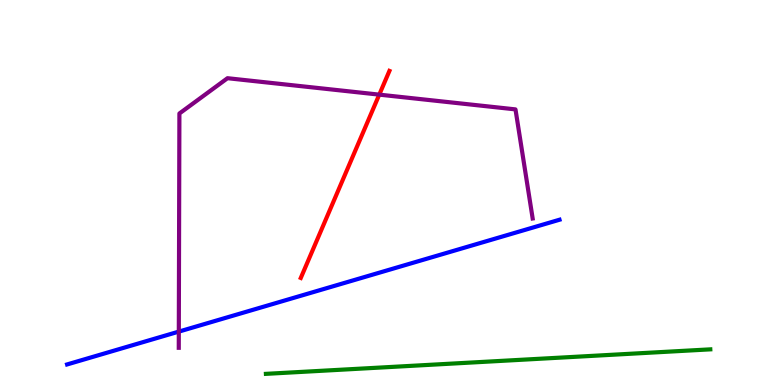[{'lines': ['blue', 'red'], 'intersections': []}, {'lines': ['green', 'red'], 'intersections': []}, {'lines': ['purple', 'red'], 'intersections': [{'x': 4.89, 'y': 7.54}]}, {'lines': ['blue', 'green'], 'intersections': []}, {'lines': ['blue', 'purple'], 'intersections': [{'x': 2.31, 'y': 1.39}]}, {'lines': ['green', 'purple'], 'intersections': []}]